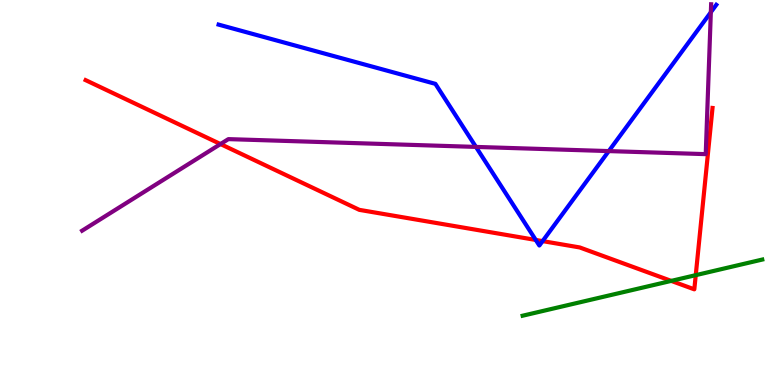[{'lines': ['blue', 'red'], 'intersections': [{'x': 6.91, 'y': 3.77}, {'x': 7.0, 'y': 3.74}]}, {'lines': ['green', 'red'], 'intersections': [{'x': 8.66, 'y': 2.7}, {'x': 8.98, 'y': 2.85}]}, {'lines': ['purple', 'red'], 'intersections': [{'x': 2.85, 'y': 6.26}]}, {'lines': ['blue', 'green'], 'intersections': []}, {'lines': ['blue', 'purple'], 'intersections': [{'x': 6.14, 'y': 6.18}, {'x': 7.86, 'y': 6.08}, {'x': 9.17, 'y': 9.68}]}, {'lines': ['green', 'purple'], 'intersections': []}]